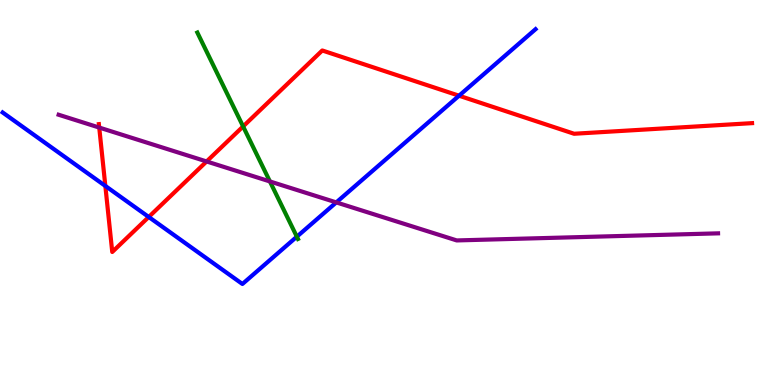[{'lines': ['blue', 'red'], 'intersections': [{'x': 1.36, 'y': 5.17}, {'x': 1.92, 'y': 4.36}, {'x': 5.92, 'y': 7.51}]}, {'lines': ['green', 'red'], 'intersections': [{'x': 3.14, 'y': 6.72}]}, {'lines': ['purple', 'red'], 'intersections': [{'x': 1.28, 'y': 6.69}, {'x': 2.67, 'y': 5.81}]}, {'lines': ['blue', 'green'], 'intersections': [{'x': 3.83, 'y': 3.85}]}, {'lines': ['blue', 'purple'], 'intersections': [{'x': 4.34, 'y': 4.74}]}, {'lines': ['green', 'purple'], 'intersections': [{'x': 3.48, 'y': 5.29}]}]